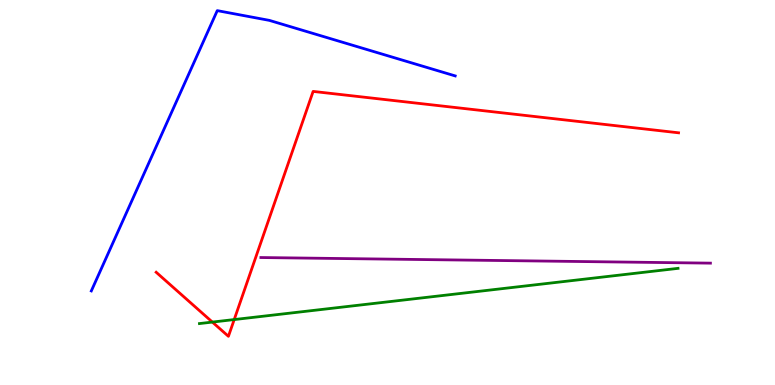[{'lines': ['blue', 'red'], 'intersections': []}, {'lines': ['green', 'red'], 'intersections': [{'x': 2.74, 'y': 1.63}, {'x': 3.02, 'y': 1.7}]}, {'lines': ['purple', 'red'], 'intersections': []}, {'lines': ['blue', 'green'], 'intersections': []}, {'lines': ['blue', 'purple'], 'intersections': []}, {'lines': ['green', 'purple'], 'intersections': []}]